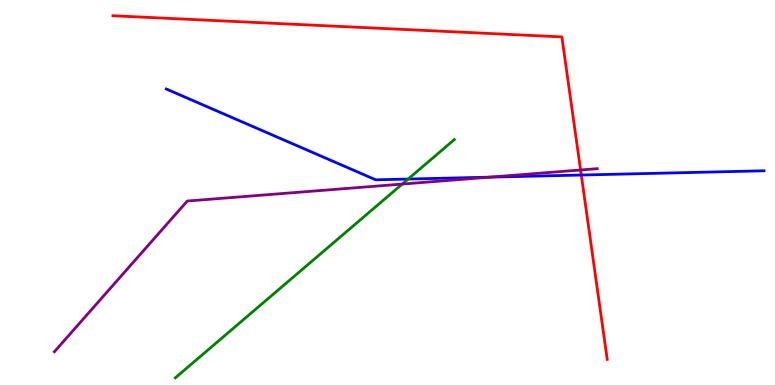[{'lines': ['blue', 'red'], 'intersections': [{'x': 7.5, 'y': 5.45}]}, {'lines': ['green', 'red'], 'intersections': []}, {'lines': ['purple', 'red'], 'intersections': [{'x': 7.49, 'y': 5.58}]}, {'lines': ['blue', 'green'], 'intersections': [{'x': 5.27, 'y': 5.35}]}, {'lines': ['blue', 'purple'], 'intersections': [{'x': 6.32, 'y': 5.4}]}, {'lines': ['green', 'purple'], 'intersections': [{'x': 5.19, 'y': 5.22}]}]